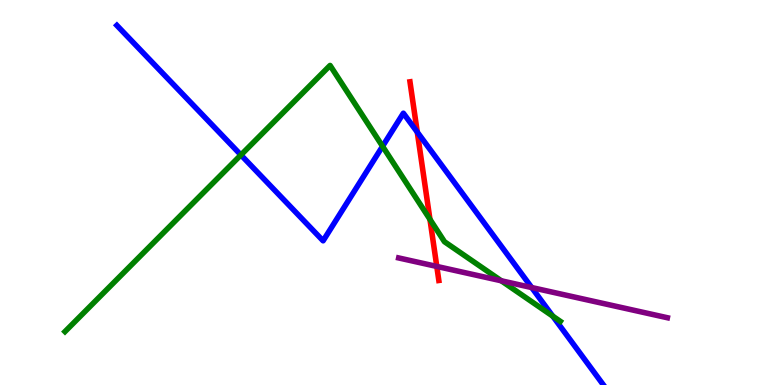[{'lines': ['blue', 'red'], 'intersections': [{'x': 5.38, 'y': 6.57}]}, {'lines': ['green', 'red'], 'intersections': [{'x': 5.55, 'y': 4.3}]}, {'lines': ['purple', 'red'], 'intersections': [{'x': 5.64, 'y': 3.08}]}, {'lines': ['blue', 'green'], 'intersections': [{'x': 3.11, 'y': 5.97}, {'x': 4.94, 'y': 6.2}, {'x': 7.13, 'y': 1.79}]}, {'lines': ['blue', 'purple'], 'intersections': [{'x': 6.86, 'y': 2.53}]}, {'lines': ['green', 'purple'], 'intersections': [{'x': 6.47, 'y': 2.71}]}]